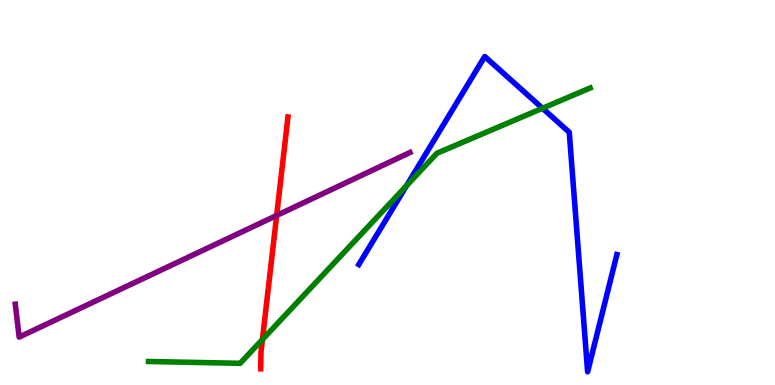[{'lines': ['blue', 'red'], 'intersections': []}, {'lines': ['green', 'red'], 'intersections': [{'x': 3.39, 'y': 1.18}]}, {'lines': ['purple', 'red'], 'intersections': [{'x': 3.57, 'y': 4.4}]}, {'lines': ['blue', 'green'], 'intersections': [{'x': 5.25, 'y': 5.18}, {'x': 7.0, 'y': 7.19}]}, {'lines': ['blue', 'purple'], 'intersections': []}, {'lines': ['green', 'purple'], 'intersections': []}]